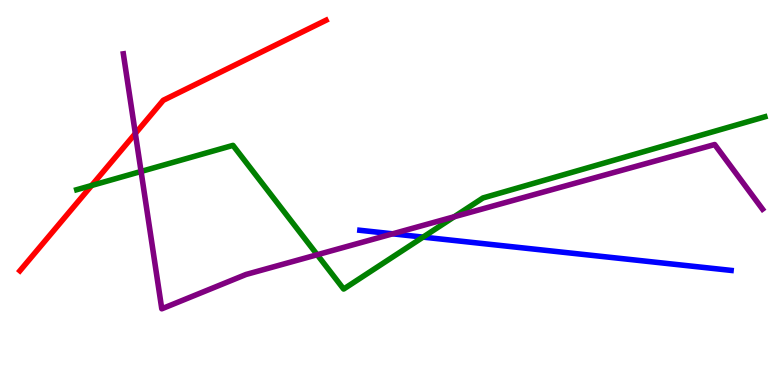[{'lines': ['blue', 'red'], 'intersections': []}, {'lines': ['green', 'red'], 'intersections': [{'x': 1.18, 'y': 5.18}]}, {'lines': ['purple', 'red'], 'intersections': [{'x': 1.75, 'y': 6.53}]}, {'lines': ['blue', 'green'], 'intersections': [{'x': 5.46, 'y': 3.84}]}, {'lines': ['blue', 'purple'], 'intersections': [{'x': 5.07, 'y': 3.93}]}, {'lines': ['green', 'purple'], 'intersections': [{'x': 1.82, 'y': 5.55}, {'x': 4.09, 'y': 3.38}, {'x': 5.86, 'y': 4.37}]}]